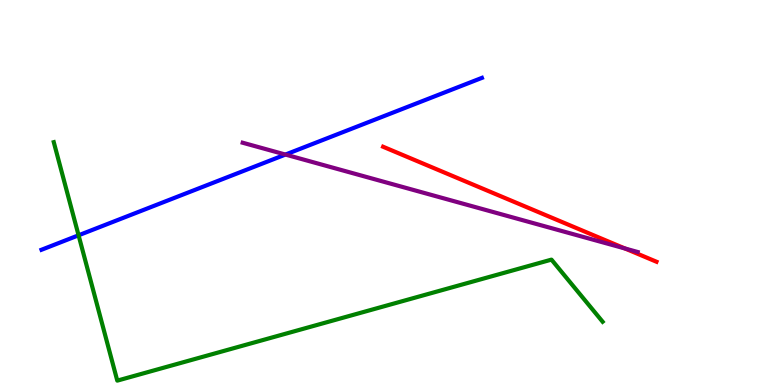[{'lines': ['blue', 'red'], 'intersections': []}, {'lines': ['green', 'red'], 'intersections': []}, {'lines': ['purple', 'red'], 'intersections': [{'x': 8.06, 'y': 3.55}]}, {'lines': ['blue', 'green'], 'intersections': [{'x': 1.01, 'y': 3.89}]}, {'lines': ['blue', 'purple'], 'intersections': [{'x': 3.68, 'y': 5.99}]}, {'lines': ['green', 'purple'], 'intersections': []}]